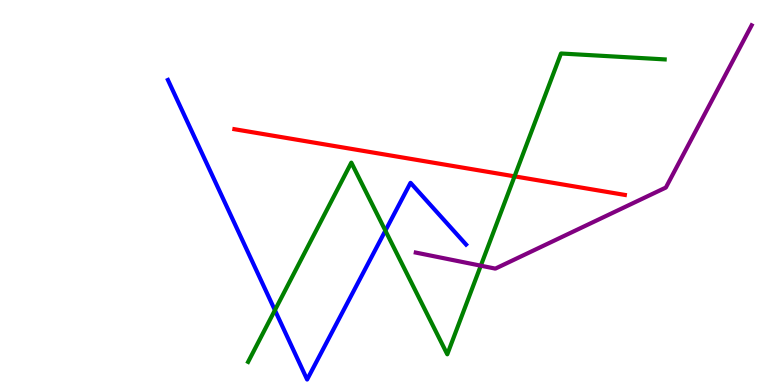[{'lines': ['blue', 'red'], 'intersections': []}, {'lines': ['green', 'red'], 'intersections': [{'x': 6.64, 'y': 5.42}]}, {'lines': ['purple', 'red'], 'intersections': []}, {'lines': ['blue', 'green'], 'intersections': [{'x': 3.55, 'y': 1.94}, {'x': 4.97, 'y': 4.01}]}, {'lines': ['blue', 'purple'], 'intersections': []}, {'lines': ['green', 'purple'], 'intersections': [{'x': 6.2, 'y': 3.1}]}]